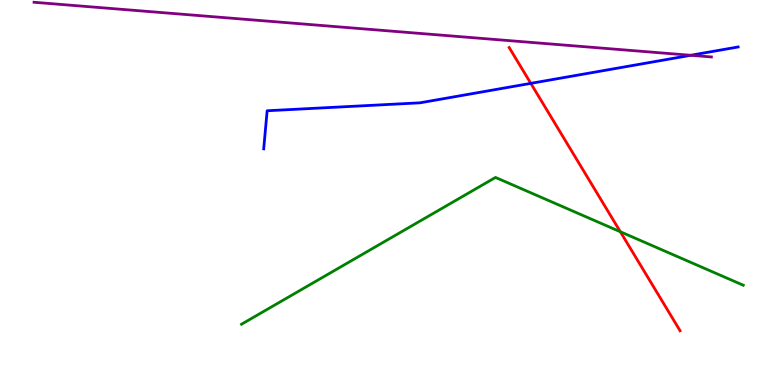[{'lines': ['blue', 'red'], 'intersections': [{'x': 6.85, 'y': 7.83}]}, {'lines': ['green', 'red'], 'intersections': [{'x': 8.0, 'y': 3.98}]}, {'lines': ['purple', 'red'], 'intersections': []}, {'lines': ['blue', 'green'], 'intersections': []}, {'lines': ['blue', 'purple'], 'intersections': [{'x': 8.91, 'y': 8.56}]}, {'lines': ['green', 'purple'], 'intersections': []}]